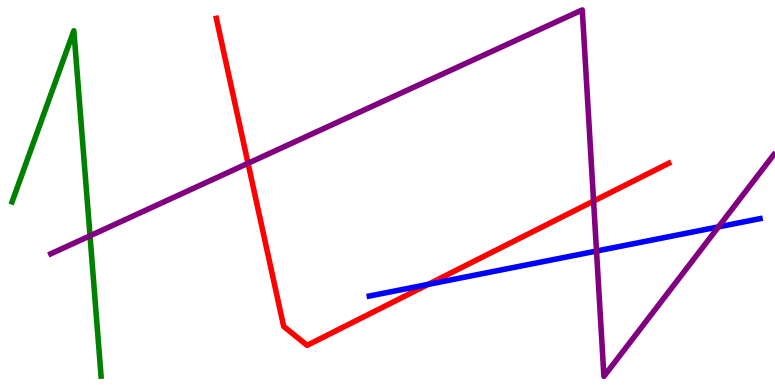[{'lines': ['blue', 'red'], 'intersections': [{'x': 5.52, 'y': 2.61}]}, {'lines': ['green', 'red'], 'intersections': []}, {'lines': ['purple', 'red'], 'intersections': [{'x': 3.2, 'y': 5.76}, {'x': 7.66, 'y': 4.78}]}, {'lines': ['blue', 'green'], 'intersections': []}, {'lines': ['blue', 'purple'], 'intersections': [{'x': 7.7, 'y': 3.48}, {'x': 9.27, 'y': 4.11}]}, {'lines': ['green', 'purple'], 'intersections': [{'x': 1.16, 'y': 3.88}]}]